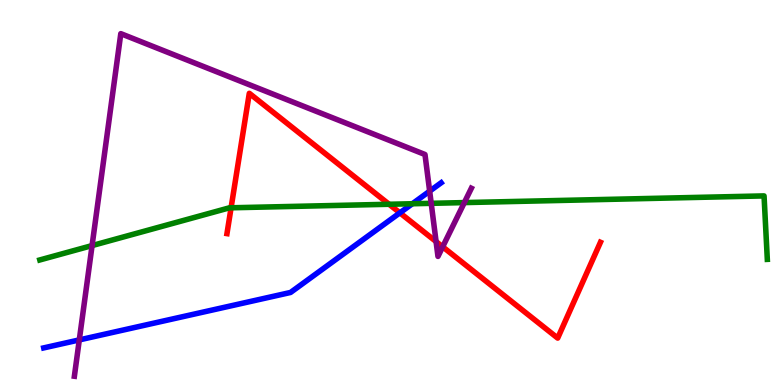[{'lines': ['blue', 'red'], 'intersections': [{'x': 5.16, 'y': 4.47}]}, {'lines': ['green', 'red'], 'intersections': [{'x': 2.98, 'y': 4.6}, {'x': 5.02, 'y': 4.69}]}, {'lines': ['purple', 'red'], 'intersections': [{'x': 5.63, 'y': 3.73}, {'x': 5.71, 'y': 3.59}]}, {'lines': ['blue', 'green'], 'intersections': [{'x': 5.32, 'y': 4.71}]}, {'lines': ['blue', 'purple'], 'intersections': [{'x': 1.02, 'y': 1.17}, {'x': 5.54, 'y': 5.04}]}, {'lines': ['green', 'purple'], 'intersections': [{'x': 1.19, 'y': 3.62}, {'x': 5.56, 'y': 4.72}, {'x': 5.99, 'y': 4.74}]}]